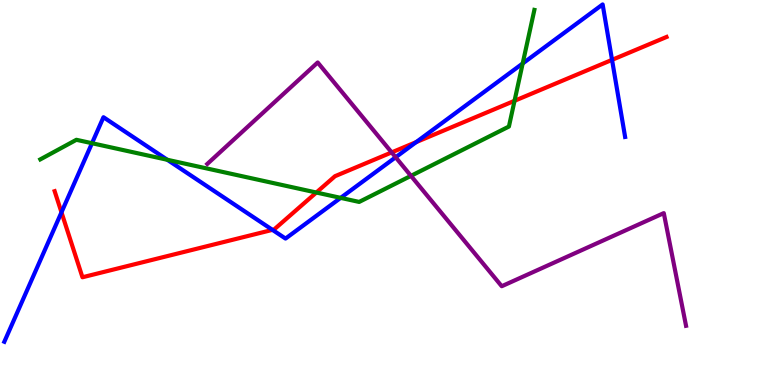[{'lines': ['blue', 'red'], 'intersections': [{'x': 0.793, 'y': 4.49}, {'x': 3.52, 'y': 4.03}, {'x': 5.37, 'y': 6.31}, {'x': 7.9, 'y': 8.45}]}, {'lines': ['green', 'red'], 'intersections': [{'x': 4.08, 'y': 5.0}, {'x': 6.64, 'y': 7.38}]}, {'lines': ['purple', 'red'], 'intersections': [{'x': 5.05, 'y': 6.04}]}, {'lines': ['blue', 'green'], 'intersections': [{'x': 1.19, 'y': 6.28}, {'x': 2.16, 'y': 5.85}, {'x': 4.4, 'y': 4.86}, {'x': 6.74, 'y': 8.35}]}, {'lines': ['blue', 'purple'], 'intersections': [{'x': 5.11, 'y': 5.92}]}, {'lines': ['green', 'purple'], 'intersections': [{'x': 5.3, 'y': 5.43}]}]